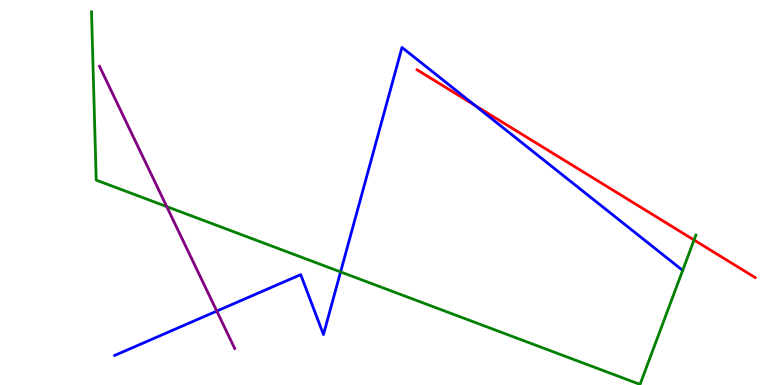[{'lines': ['blue', 'red'], 'intersections': [{'x': 6.13, 'y': 7.27}]}, {'lines': ['green', 'red'], 'intersections': [{'x': 8.96, 'y': 3.77}]}, {'lines': ['purple', 'red'], 'intersections': []}, {'lines': ['blue', 'green'], 'intersections': [{'x': 4.39, 'y': 2.94}]}, {'lines': ['blue', 'purple'], 'intersections': [{'x': 2.8, 'y': 1.92}]}, {'lines': ['green', 'purple'], 'intersections': [{'x': 2.15, 'y': 4.63}]}]